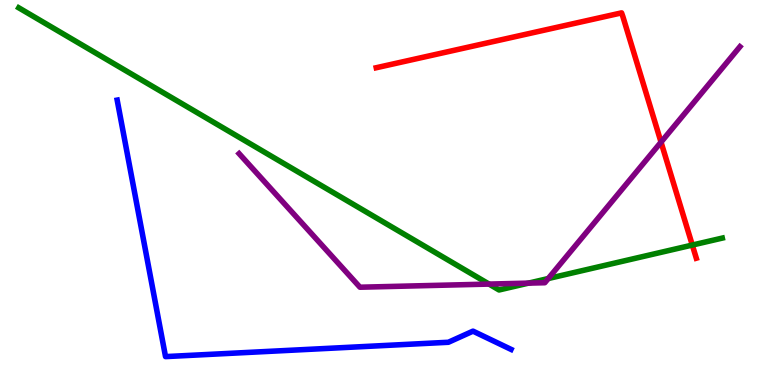[{'lines': ['blue', 'red'], 'intersections': []}, {'lines': ['green', 'red'], 'intersections': [{'x': 8.93, 'y': 3.63}]}, {'lines': ['purple', 'red'], 'intersections': [{'x': 8.53, 'y': 6.31}]}, {'lines': ['blue', 'green'], 'intersections': []}, {'lines': ['blue', 'purple'], 'intersections': []}, {'lines': ['green', 'purple'], 'intersections': [{'x': 6.31, 'y': 2.62}, {'x': 6.82, 'y': 2.65}, {'x': 7.07, 'y': 2.77}]}]